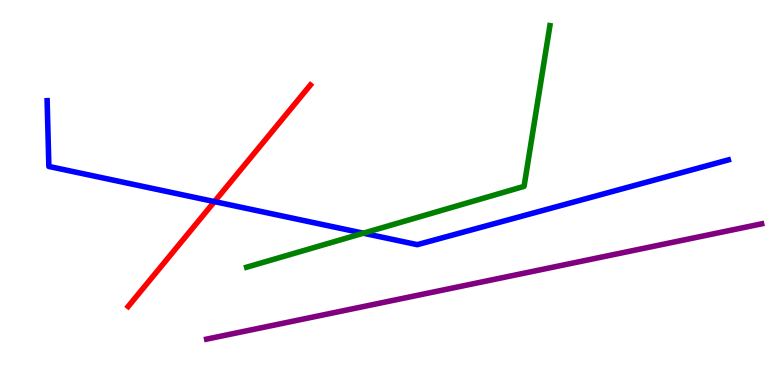[{'lines': ['blue', 'red'], 'intersections': [{'x': 2.77, 'y': 4.76}]}, {'lines': ['green', 'red'], 'intersections': []}, {'lines': ['purple', 'red'], 'intersections': []}, {'lines': ['blue', 'green'], 'intersections': [{'x': 4.69, 'y': 3.94}]}, {'lines': ['blue', 'purple'], 'intersections': []}, {'lines': ['green', 'purple'], 'intersections': []}]